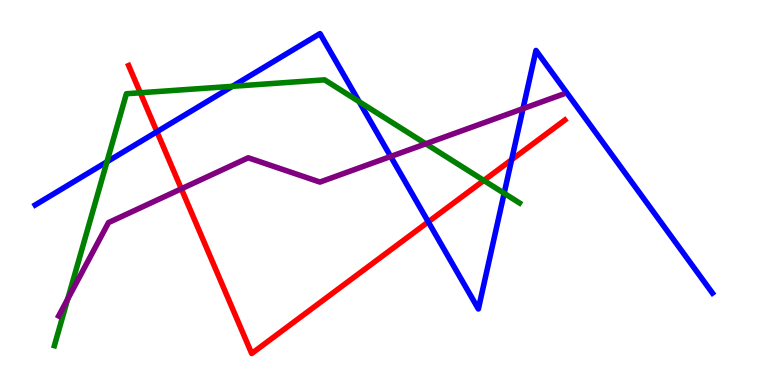[{'lines': ['blue', 'red'], 'intersections': [{'x': 2.02, 'y': 6.58}, {'x': 5.53, 'y': 4.24}, {'x': 6.6, 'y': 5.85}]}, {'lines': ['green', 'red'], 'intersections': [{'x': 1.81, 'y': 7.59}, {'x': 6.24, 'y': 5.31}]}, {'lines': ['purple', 'red'], 'intersections': [{'x': 2.34, 'y': 5.1}]}, {'lines': ['blue', 'green'], 'intersections': [{'x': 1.38, 'y': 5.8}, {'x': 3.0, 'y': 7.76}, {'x': 4.63, 'y': 7.36}, {'x': 6.51, 'y': 4.98}]}, {'lines': ['blue', 'purple'], 'intersections': [{'x': 5.04, 'y': 5.94}, {'x': 6.75, 'y': 7.18}]}, {'lines': ['green', 'purple'], 'intersections': [{'x': 0.874, 'y': 2.23}, {'x': 5.49, 'y': 6.27}]}]